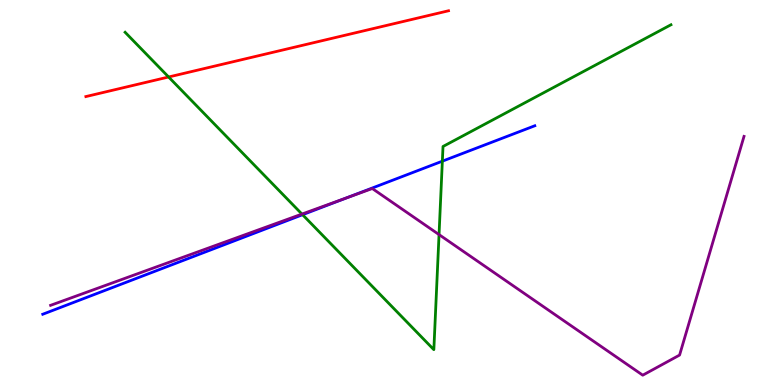[{'lines': ['blue', 'red'], 'intersections': []}, {'lines': ['green', 'red'], 'intersections': [{'x': 2.18, 'y': 8.0}]}, {'lines': ['purple', 'red'], 'intersections': []}, {'lines': ['blue', 'green'], 'intersections': [{'x': 3.9, 'y': 4.42}, {'x': 5.71, 'y': 5.81}]}, {'lines': ['blue', 'purple'], 'intersections': [{'x': 4.47, 'y': 4.86}]}, {'lines': ['green', 'purple'], 'intersections': [{'x': 3.9, 'y': 4.44}, {'x': 5.67, 'y': 3.91}]}]